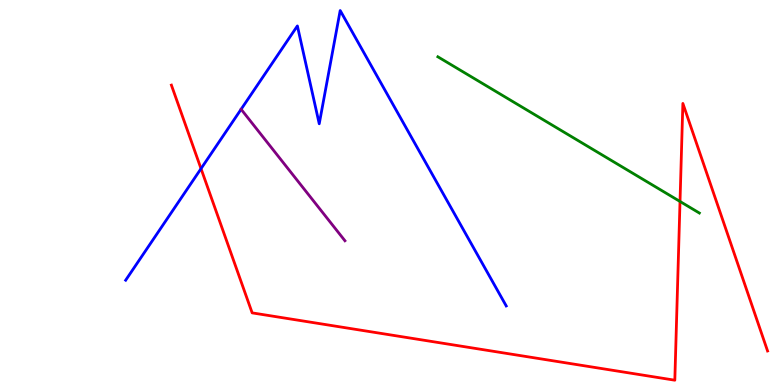[{'lines': ['blue', 'red'], 'intersections': [{'x': 2.59, 'y': 5.62}]}, {'lines': ['green', 'red'], 'intersections': [{'x': 8.77, 'y': 4.77}]}, {'lines': ['purple', 'red'], 'intersections': []}, {'lines': ['blue', 'green'], 'intersections': []}, {'lines': ['blue', 'purple'], 'intersections': []}, {'lines': ['green', 'purple'], 'intersections': []}]